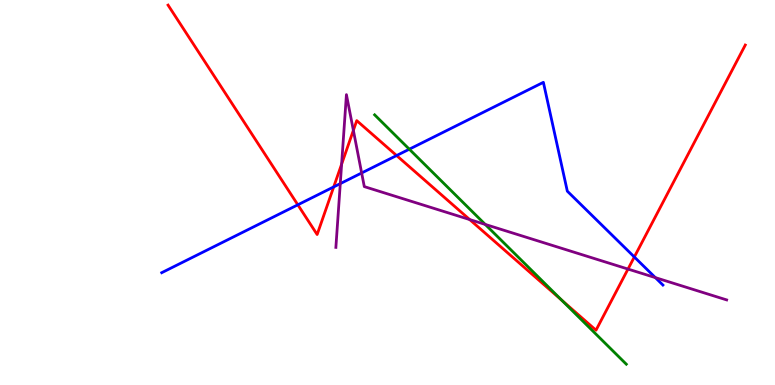[{'lines': ['blue', 'red'], 'intersections': [{'x': 3.84, 'y': 4.68}, {'x': 4.31, 'y': 5.15}, {'x': 5.12, 'y': 5.96}, {'x': 8.18, 'y': 3.33}]}, {'lines': ['green', 'red'], 'intersections': [{'x': 7.25, 'y': 2.21}]}, {'lines': ['purple', 'red'], 'intersections': [{'x': 4.41, 'y': 5.74}, {'x': 4.56, 'y': 6.61}, {'x': 6.06, 'y': 4.3}, {'x': 8.1, 'y': 3.01}]}, {'lines': ['blue', 'green'], 'intersections': [{'x': 5.28, 'y': 6.12}]}, {'lines': ['blue', 'purple'], 'intersections': [{'x': 4.39, 'y': 5.23}, {'x': 4.67, 'y': 5.51}, {'x': 8.46, 'y': 2.79}]}, {'lines': ['green', 'purple'], 'intersections': [{'x': 6.26, 'y': 4.17}]}]